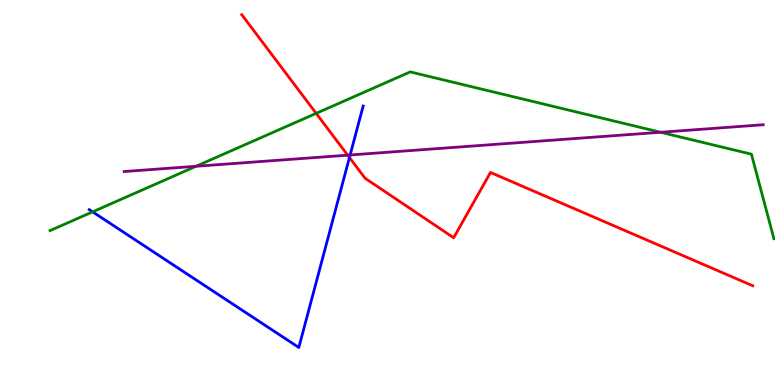[{'lines': ['blue', 'red'], 'intersections': [{'x': 4.51, 'y': 5.91}]}, {'lines': ['green', 'red'], 'intersections': [{'x': 4.08, 'y': 7.06}]}, {'lines': ['purple', 'red'], 'intersections': [{'x': 4.49, 'y': 5.97}]}, {'lines': ['blue', 'green'], 'intersections': [{'x': 1.2, 'y': 4.5}]}, {'lines': ['blue', 'purple'], 'intersections': [{'x': 4.52, 'y': 5.97}]}, {'lines': ['green', 'purple'], 'intersections': [{'x': 2.53, 'y': 5.68}, {'x': 8.52, 'y': 6.56}]}]